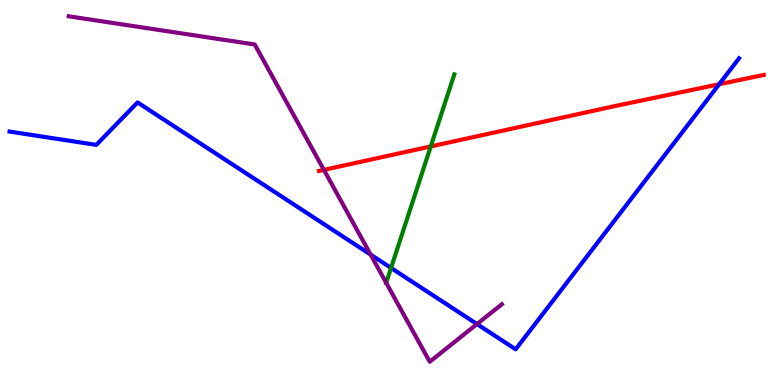[{'lines': ['blue', 'red'], 'intersections': [{'x': 9.28, 'y': 7.81}]}, {'lines': ['green', 'red'], 'intersections': [{'x': 5.56, 'y': 6.2}]}, {'lines': ['purple', 'red'], 'intersections': [{'x': 4.18, 'y': 5.59}]}, {'lines': ['blue', 'green'], 'intersections': [{'x': 5.05, 'y': 3.04}]}, {'lines': ['blue', 'purple'], 'intersections': [{'x': 4.78, 'y': 3.39}, {'x': 6.15, 'y': 1.58}]}, {'lines': ['green', 'purple'], 'intersections': [{'x': 4.98, 'y': 2.65}]}]